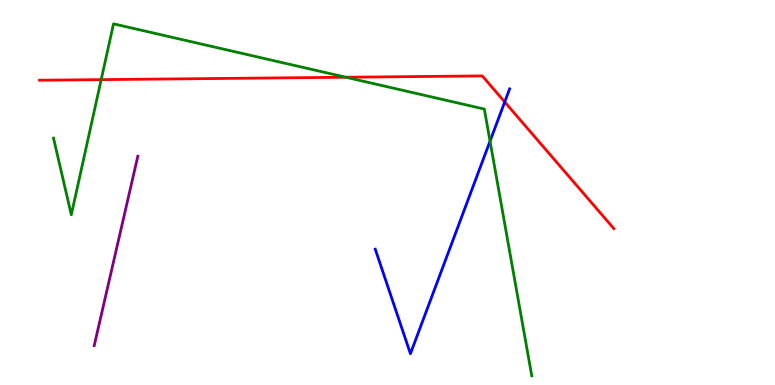[{'lines': ['blue', 'red'], 'intersections': [{'x': 6.51, 'y': 7.35}]}, {'lines': ['green', 'red'], 'intersections': [{'x': 1.31, 'y': 7.93}, {'x': 4.46, 'y': 7.99}]}, {'lines': ['purple', 'red'], 'intersections': []}, {'lines': ['blue', 'green'], 'intersections': [{'x': 6.32, 'y': 6.33}]}, {'lines': ['blue', 'purple'], 'intersections': []}, {'lines': ['green', 'purple'], 'intersections': []}]